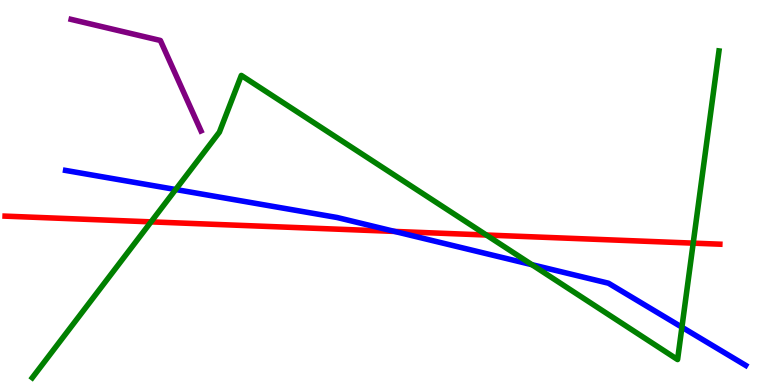[{'lines': ['blue', 'red'], 'intersections': [{'x': 5.09, 'y': 3.99}]}, {'lines': ['green', 'red'], 'intersections': [{'x': 1.95, 'y': 4.24}, {'x': 6.28, 'y': 3.9}, {'x': 8.94, 'y': 3.68}]}, {'lines': ['purple', 'red'], 'intersections': []}, {'lines': ['blue', 'green'], 'intersections': [{'x': 2.27, 'y': 5.08}, {'x': 6.86, 'y': 3.13}, {'x': 8.8, 'y': 1.5}]}, {'lines': ['blue', 'purple'], 'intersections': []}, {'lines': ['green', 'purple'], 'intersections': []}]